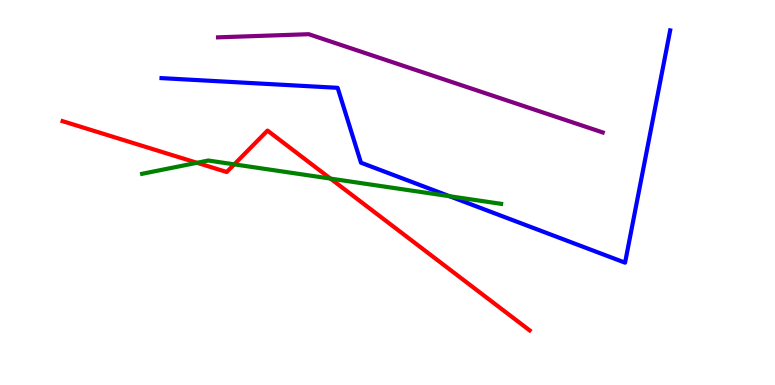[{'lines': ['blue', 'red'], 'intersections': []}, {'lines': ['green', 'red'], 'intersections': [{'x': 2.54, 'y': 5.77}, {'x': 3.02, 'y': 5.73}, {'x': 4.26, 'y': 5.36}]}, {'lines': ['purple', 'red'], 'intersections': []}, {'lines': ['blue', 'green'], 'intersections': [{'x': 5.8, 'y': 4.9}]}, {'lines': ['blue', 'purple'], 'intersections': []}, {'lines': ['green', 'purple'], 'intersections': []}]